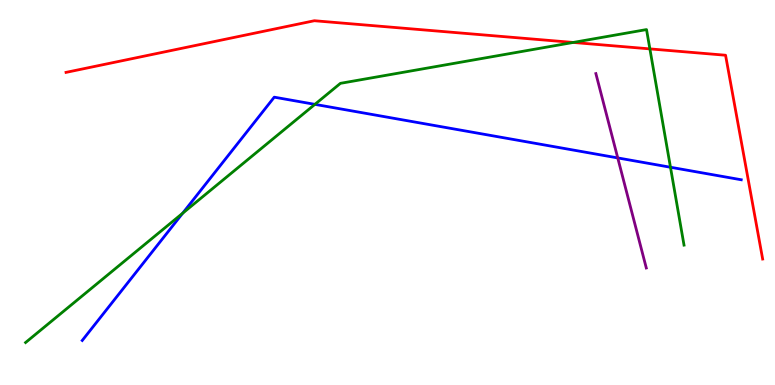[{'lines': ['blue', 'red'], 'intersections': []}, {'lines': ['green', 'red'], 'intersections': [{'x': 7.4, 'y': 8.9}, {'x': 8.39, 'y': 8.73}]}, {'lines': ['purple', 'red'], 'intersections': []}, {'lines': ['blue', 'green'], 'intersections': [{'x': 2.36, 'y': 4.46}, {'x': 4.06, 'y': 7.29}, {'x': 8.65, 'y': 5.66}]}, {'lines': ['blue', 'purple'], 'intersections': [{'x': 7.97, 'y': 5.9}]}, {'lines': ['green', 'purple'], 'intersections': []}]